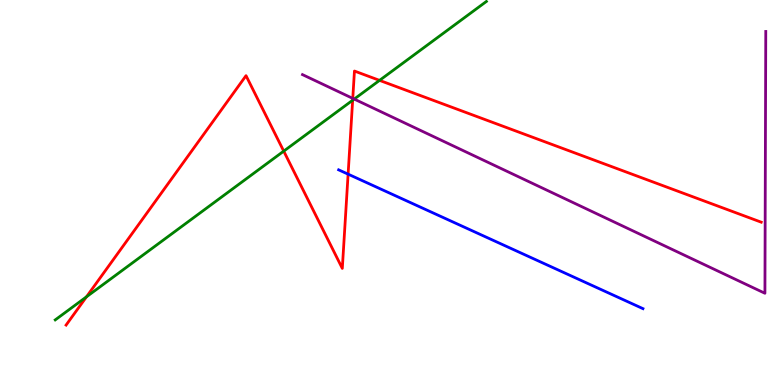[{'lines': ['blue', 'red'], 'intersections': [{'x': 4.49, 'y': 5.48}]}, {'lines': ['green', 'red'], 'intersections': [{'x': 1.12, 'y': 2.29}, {'x': 3.66, 'y': 6.07}, {'x': 4.55, 'y': 7.4}, {'x': 4.9, 'y': 7.91}]}, {'lines': ['purple', 'red'], 'intersections': [{'x': 4.55, 'y': 7.44}]}, {'lines': ['blue', 'green'], 'intersections': []}, {'lines': ['blue', 'purple'], 'intersections': []}, {'lines': ['green', 'purple'], 'intersections': [{'x': 4.57, 'y': 7.43}]}]